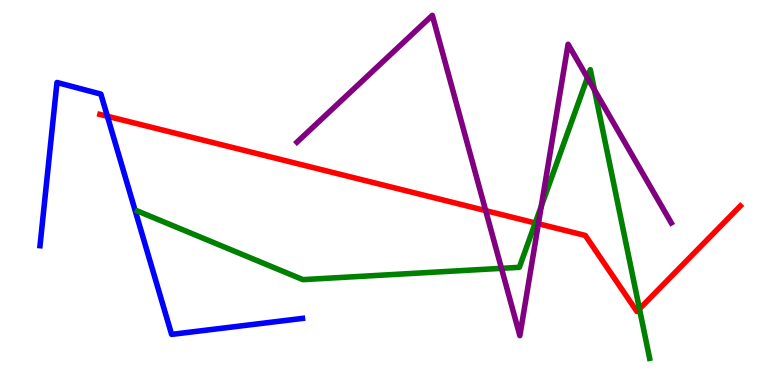[{'lines': ['blue', 'red'], 'intersections': [{'x': 1.39, 'y': 6.98}]}, {'lines': ['green', 'red'], 'intersections': [{'x': 6.91, 'y': 4.21}, {'x': 8.25, 'y': 1.98}]}, {'lines': ['purple', 'red'], 'intersections': [{'x': 6.27, 'y': 4.53}, {'x': 6.95, 'y': 4.19}]}, {'lines': ['blue', 'green'], 'intersections': []}, {'lines': ['blue', 'purple'], 'intersections': []}, {'lines': ['green', 'purple'], 'intersections': [{'x': 6.47, 'y': 3.03}, {'x': 6.98, 'y': 4.65}, {'x': 7.58, 'y': 7.98}, {'x': 7.67, 'y': 7.66}]}]